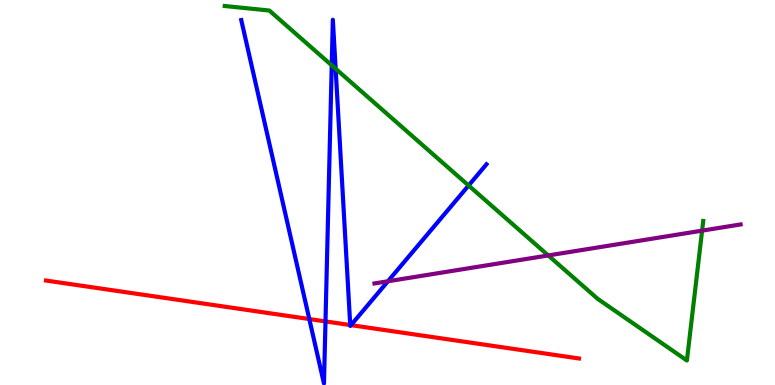[{'lines': ['blue', 'red'], 'intersections': [{'x': 3.99, 'y': 1.71}, {'x': 4.2, 'y': 1.65}, {'x': 4.52, 'y': 1.56}, {'x': 4.53, 'y': 1.55}]}, {'lines': ['green', 'red'], 'intersections': []}, {'lines': ['purple', 'red'], 'intersections': []}, {'lines': ['blue', 'green'], 'intersections': [{'x': 4.28, 'y': 8.3}, {'x': 4.33, 'y': 8.21}, {'x': 6.05, 'y': 5.18}]}, {'lines': ['blue', 'purple'], 'intersections': [{'x': 5.01, 'y': 2.69}]}, {'lines': ['green', 'purple'], 'intersections': [{'x': 7.07, 'y': 3.37}, {'x': 9.06, 'y': 4.01}]}]